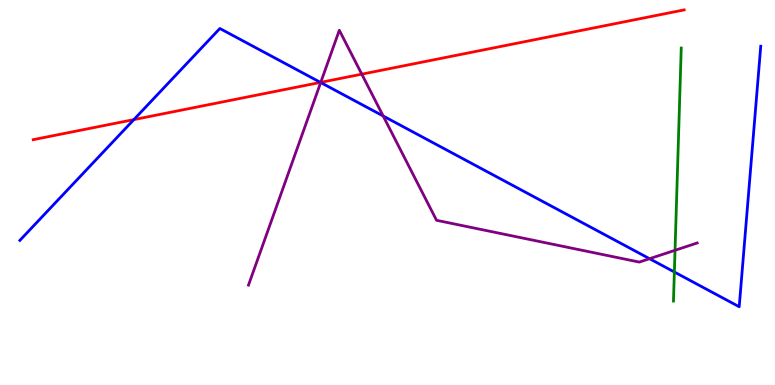[{'lines': ['blue', 'red'], 'intersections': [{'x': 1.73, 'y': 6.89}, {'x': 4.14, 'y': 7.86}]}, {'lines': ['green', 'red'], 'intersections': []}, {'lines': ['purple', 'red'], 'intersections': [{'x': 4.14, 'y': 7.86}, {'x': 4.67, 'y': 8.07}]}, {'lines': ['blue', 'green'], 'intersections': [{'x': 8.7, 'y': 2.93}]}, {'lines': ['blue', 'purple'], 'intersections': [{'x': 4.14, 'y': 7.86}, {'x': 4.94, 'y': 6.99}, {'x': 8.38, 'y': 3.28}]}, {'lines': ['green', 'purple'], 'intersections': [{'x': 8.71, 'y': 3.5}]}]